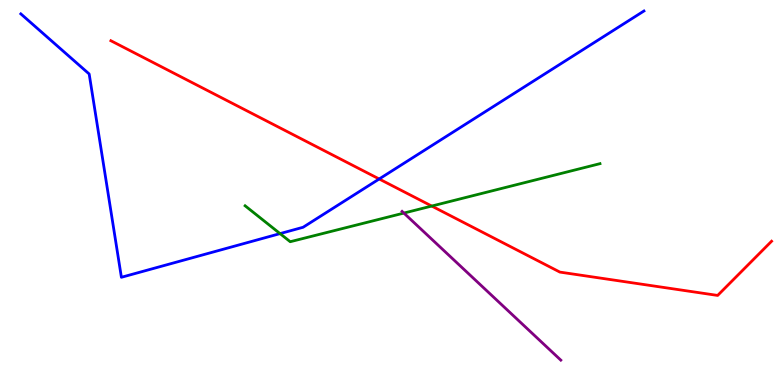[{'lines': ['blue', 'red'], 'intersections': [{'x': 4.89, 'y': 5.35}]}, {'lines': ['green', 'red'], 'intersections': [{'x': 5.57, 'y': 4.65}]}, {'lines': ['purple', 'red'], 'intersections': []}, {'lines': ['blue', 'green'], 'intersections': [{'x': 3.61, 'y': 3.93}]}, {'lines': ['blue', 'purple'], 'intersections': []}, {'lines': ['green', 'purple'], 'intersections': [{'x': 5.21, 'y': 4.47}]}]